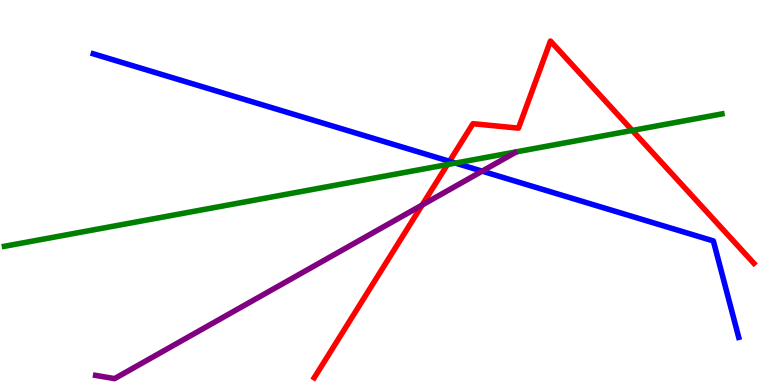[{'lines': ['blue', 'red'], 'intersections': [{'x': 5.8, 'y': 5.81}]}, {'lines': ['green', 'red'], 'intersections': [{'x': 5.77, 'y': 5.73}, {'x': 8.16, 'y': 6.61}]}, {'lines': ['purple', 'red'], 'intersections': [{'x': 5.45, 'y': 4.68}]}, {'lines': ['blue', 'green'], 'intersections': [{'x': 5.88, 'y': 5.76}]}, {'lines': ['blue', 'purple'], 'intersections': [{'x': 6.22, 'y': 5.55}]}, {'lines': ['green', 'purple'], 'intersections': []}]